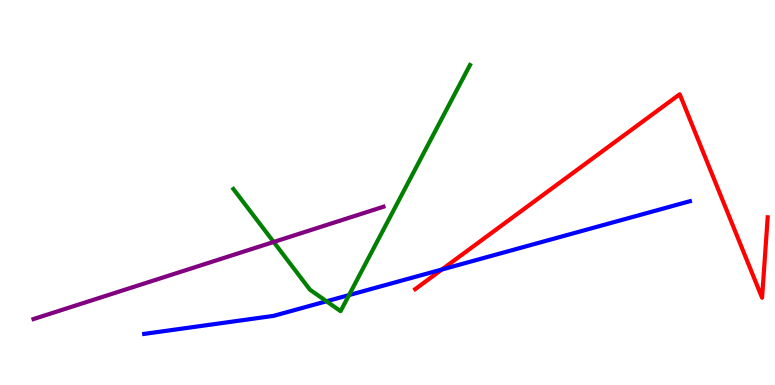[{'lines': ['blue', 'red'], 'intersections': [{'x': 5.7, 'y': 3.0}]}, {'lines': ['green', 'red'], 'intersections': []}, {'lines': ['purple', 'red'], 'intersections': []}, {'lines': ['blue', 'green'], 'intersections': [{'x': 4.21, 'y': 2.17}, {'x': 4.5, 'y': 2.34}]}, {'lines': ['blue', 'purple'], 'intersections': []}, {'lines': ['green', 'purple'], 'intersections': [{'x': 3.53, 'y': 3.71}]}]